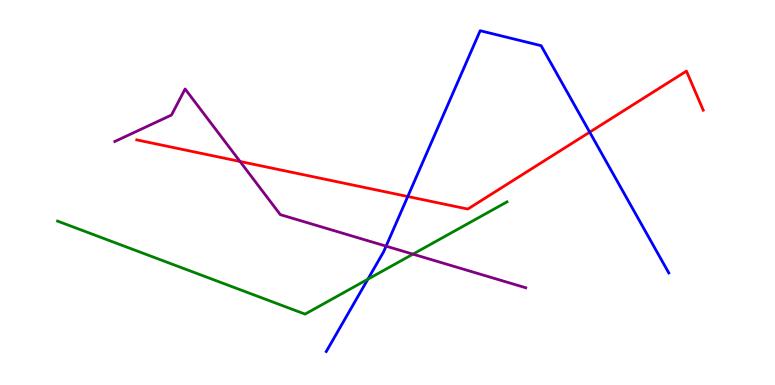[{'lines': ['blue', 'red'], 'intersections': [{'x': 5.26, 'y': 4.9}, {'x': 7.61, 'y': 6.57}]}, {'lines': ['green', 'red'], 'intersections': []}, {'lines': ['purple', 'red'], 'intersections': [{'x': 3.1, 'y': 5.81}]}, {'lines': ['blue', 'green'], 'intersections': [{'x': 4.75, 'y': 2.75}]}, {'lines': ['blue', 'purple'], 'intersections': [{'x': 4.98, 'y': 3.61}]}, {'lines': ['green', 'purple'], 'intersections': [{'x': 5.33, 'y': 3.4}]}]